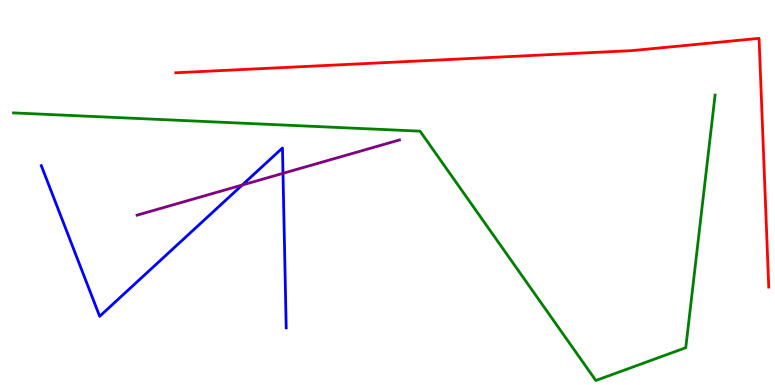[{'lines': ['blue', 'red'], 'intersections': []}, {'lines': ['green', 'red'], 'intersections': []}, {'lines': ['purple', 'red'], 'intersections': []}, {'lines': ['blue', 'green'], 'intersections': []}, {'lines': ['blue', 'purple'], 'intersections': [{'x': 3.13, 'y': 5.19}, {'x': 3.65, 'y': 5.5}]}, {'lines': ['green', 'purple'], 'intersections': []}]